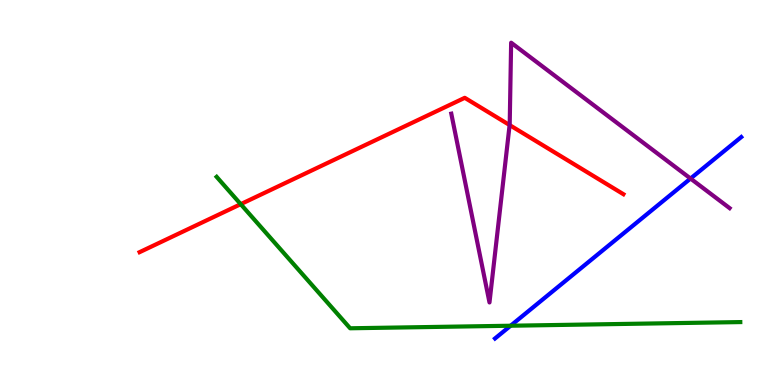[{'lines': ['blue', 'red'], 'intersections': []}, {'lines': ['green', 'red'], 'intersections': [{'x': 3.11, 'y': 4.7}]}, {'lines': ['purple', 'red'], 'intersections': [{'x': 6.58, 'y': 6.75}]}, {'lines': ['blue', 'green'], 'intersections': [{'x': 6.59, 'y': 1.54}]}, {'lines': ['blue', 'purple'], 'intersections': [{'x': 8.91, 'y': 5.36}]}, {'lines': ['green', 'purple'], 'intersections': []}]